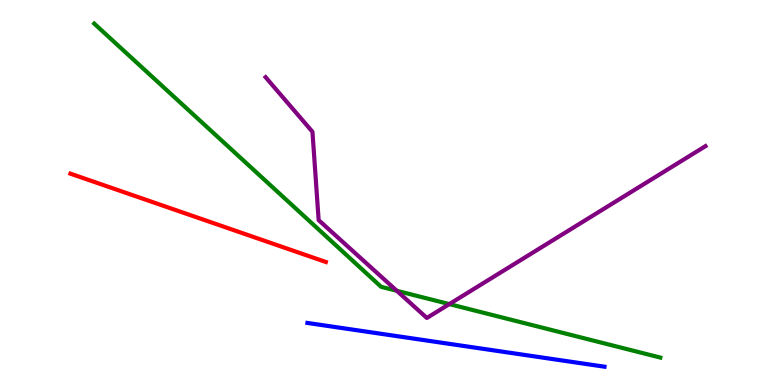[{'lines': ['blue', 'red'], 'intersections': []}, {'lines': ['green', 'red'], 'intersections': []}, {'lines': ['purple', 'red'], 'intersections': []}, {'lines': ['blue', 'green'], 'intersections': []}, {'lines': ['blue', 'purple'], 'intersections': []}, {'lines': ['green', 'purple'], 'intersections': [{'x': 5.12, 'y': 2.45}, {'x': 5.8, 'y': 2.1}]}]